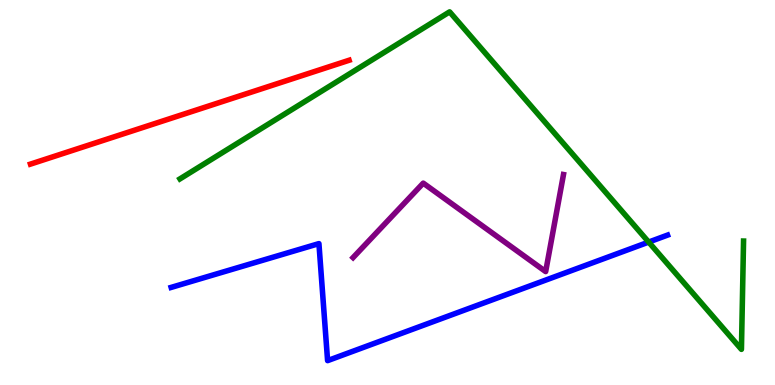[{'lines': ['blue', 'red'], 'intersections': []}, {'lines': ['green', 'red'], 'intersections': []}, {'lines': ['purple', 'red'], 'intersections': []}, {'lines': ['blue', 'green'], 'intersections': [{'x': 8.37, 'y': 3.71}]}, {'lines': ['blue', 'purple'], 'intersections': []}, {'lines': ['green', 'purple'], 'intersections': []}]